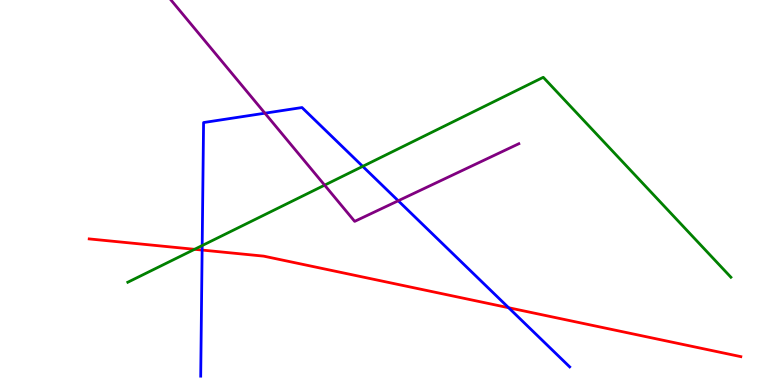[{'lines': ['blue', 'red'], 'intersections': [{'x': 2.61, 'y': 3.5}, {'x': 6.56, 'y': 2.01}]}, {'lines': ['green', 'red'], 'intersections': [{'x': 2.51, 'y': 3.52}]}, {'lines': ['purple', 'red'], 'intersections': []}, {'lines': ['blue', 'green'], 'intersections': [{'x': 2.61, 'y': 3.62}, {'x': 4.68, 'y': 5.68}]}, {'lines': ['blue', 'purple'], 'intersections': [{'x': 3.42, 'y': 7.06}, {'x': 5.14, 'y': 4.79}]}, {'lines': ['green', 'purple'], 'intersections': [{'x': 4.19, 'y': 5.19}]}]